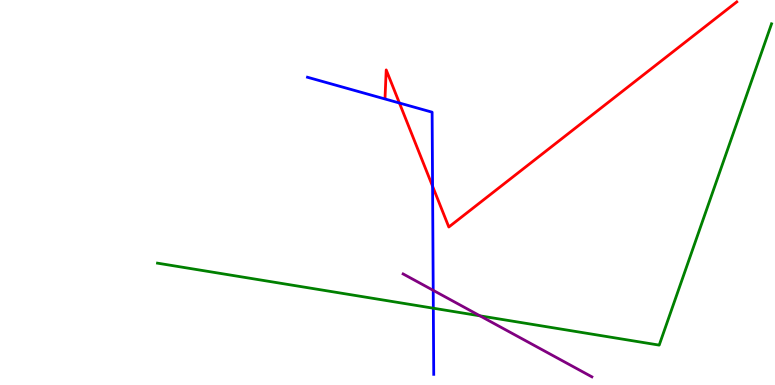[{'lines': ['blue', 'red'], 'intersections': [{'x': 5.15, 'y': 7.32}, {'x': 5.58, 'y': 5.16}]}, {'lines': ['green', 'red'], 'intersections': []}, {'lines': ['purple', 'red'], 'intersections': []}, {'lines': ['blue', 'green'], 'intersections': [{'x': 5.59, 'y': 1.99}]}, {'lines': ['blue', 'purple'], 'intersections': [{'x': 5.59, 'y': 2.46}]}, {'lines': ['green', 'purple'], 'intersections': [{'x': 6.19, 'y': 1.8}]}]